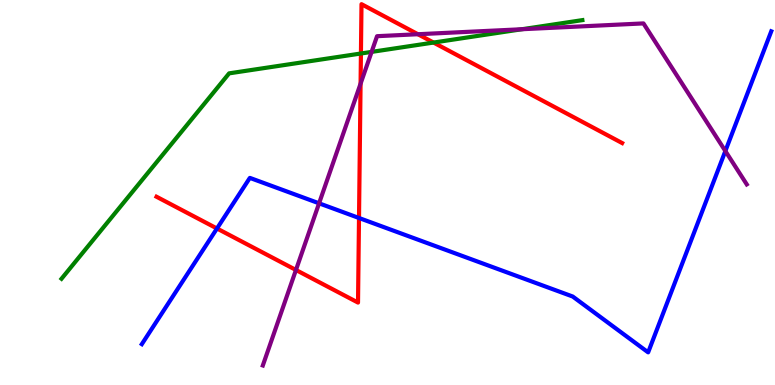[{'lines': ['blue', 'red'], 'intersections': [{'x': 2.8, 'y': 4.07}, {'x': 4.63, 'y': 4.34}]}, {'lines': ['green', 'red'], 'intersections': [{'x': 4.66, 'y': 8.61}, {'x': 5.59, 'y': 8.89}]}, {'lines': ['purple', 'red'], 'intersections': [{'x': 3.82, 'y': 2.99}, {'x': 4.65, 'y': 7.83}, {'x': 5.39, 'y': 9.11}]}, {'lines': ['blue', 'green'], 'intersections': []}, {'lines': ['blue', 'purple'], 'intersections': [{'x': 4.12, 'y': 4.72}, {'x': 9.36, 'y': 6.08}]}, {'lines': ['green', 'purple'], 'intersections': [{'x': 4.79, 'y': 8.65}, {'x': 6.73, 'y': 9.24}]}]